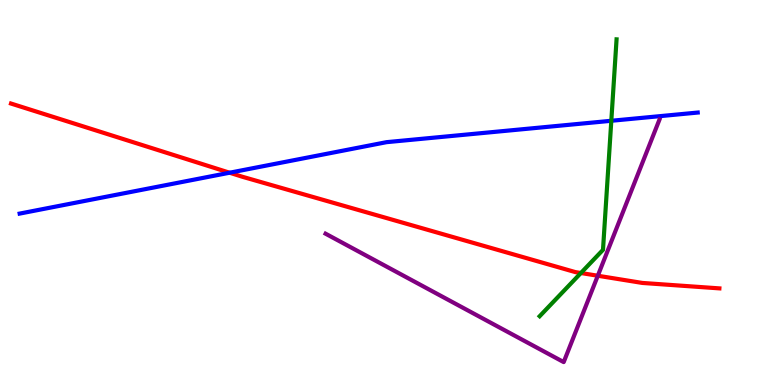[{'lines': ['blue', 'red'], 'intersections': [{'x': 2.96, 'y': 5.51}]}, {'lines': ['green', 'red'], 'intersections': [{'x': 7.5, 'y': 2.91}]}, {'lines': ['purple', 'red'], 'intersections': [{'x': 7.71, 'y': 2.84}]}, {'lines': ['blue', 'green'], 'intersections': [{'x': 7.89, 'y': 6.86}]}, {'lines': ['blue', 'purple'], 'intersections': []}, {'lines': ['green', 'purple'], 'intersections': []}]